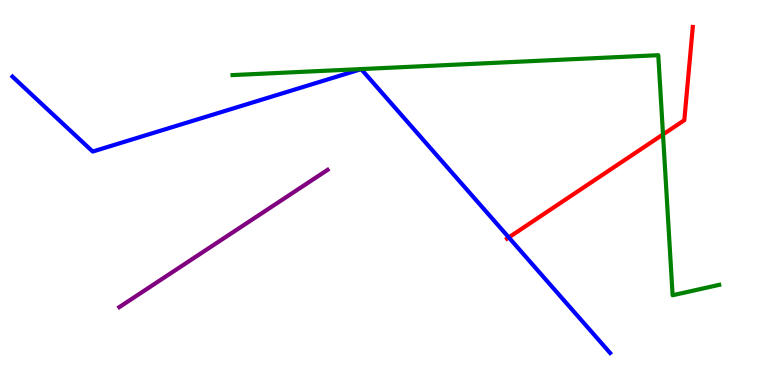[{'lines': ['blue', 'red'], 'intersections': [{'x': 6.56, 'y': 3.83}]}, {'lines': ['green', 'red'], 'intersections': [{'x': 8.55, 'y': 6.51}]}, {'lines': ['purple', 'red'], 'intersections': []}, {'lines': ['blue', 'green'], 'intersections': []}, {'lines': ['blue', 'purple'], 'intersections': []}, {'lines': ['green', 'purple'], 'intersections': []}]